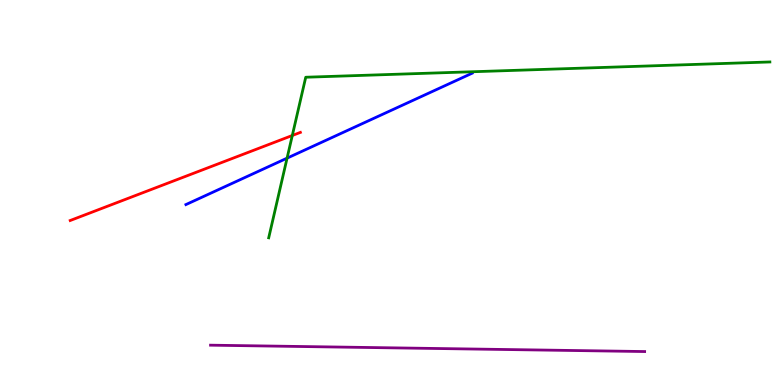[{'lines': ['blue', 'red'], 'intersections': []}, {'lines': ['green', 'red'], 'intersections': [{'x': 3.77, 'y': 6.48}]}, {'lines': ['purple', 'red'], 'intersections': []}, {'lines': ['blue', 'green'], 'intersections': [{'x': 3.7, 'y': 5.89}]}, {'lines': ['blue', 'purple'], 'intersections': []}, {'lines': ['green', 'purple'], 'intersections': []}]